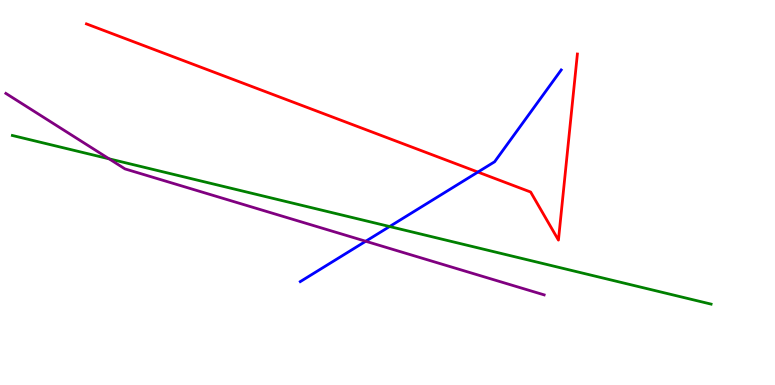[{'lines': ['blue', 'red'], 'intersections': [{'x': 6.17, 'y': 5.53}]}, {'lines': ['green', 'red'], 'intersections': []}, {'lines': ['purple', 'red'], 'intersections': []}, {'lines': ['blue', 'green'], 'intersections': [{'x': 5.03, 'y': 4.12}]}, {'lines': ['blue', 'purple'], 'intersections': [{'x': 4.72, 'y': 3.73}]}, {'lines': ['green', 'purple'], 'intersections': [{'x': 1.41, 'y': 5.87}]}]